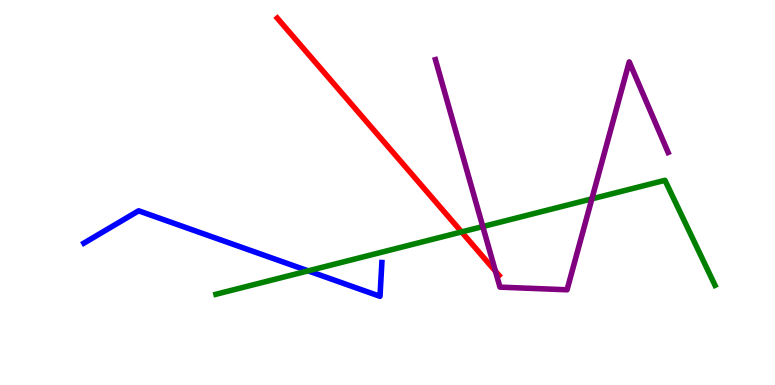[{'lines': ['blue', 'red'], 'intersections': []}, {'lines': ['green', 'red'], 'intersections': [{'x': 5.96, 'y': 3.98}]}, {'lines': ['purple', 'red'], 'intersections': [{'x': 6.39, 'y': 2.96}]}, {'lines': ['blue', 'green'], 'intersections': [{'x': 3.98, 'y': 2.96}]}, {'lines': ['blue', 'purple'], 'intersections': []}, {'lines': ['green', 'purple'], 'intersections': [{'x': 6.23, 'y': 4.12}, {'x': 7.64, 'y': 4.83}]}]